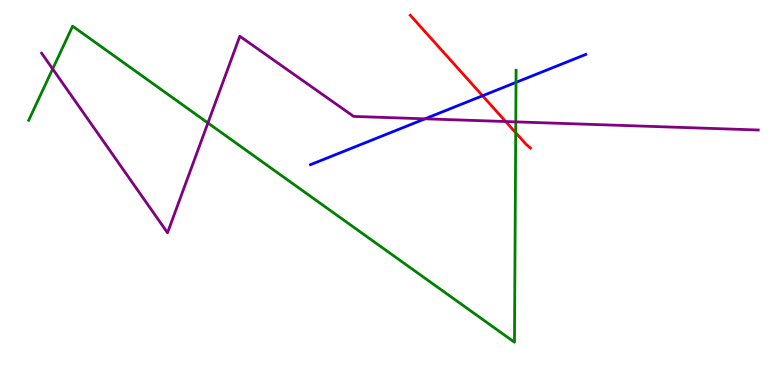[{'lines': ['blue', 'red'], 'intersections': [{'x': 6.23, 'y': 7.51}]}, {'lines': ['green', 'red'], 'intersections': [{'x': 6.65, 'y': 6.55}]}, {'lines': ['purple', 'red'], 'intersections': [{'x': 6.52, 'y': 6.84}]}, {'lines': ['blue', 'green'], 'intersections': [{'x': 6.66, 'y': 7.86}]}, {'lines': ['blue', 'purple'], 'intersections': [{'x': 5.48, 'y': 6.91}]}, {'lines': ['green', 'purple'], 'intersections': [{'x': 0.68, 'y': 8.21}, {'x': 2.68, 'y': 6.81}, {'x': 6.66, 'y': 6.83}]}]